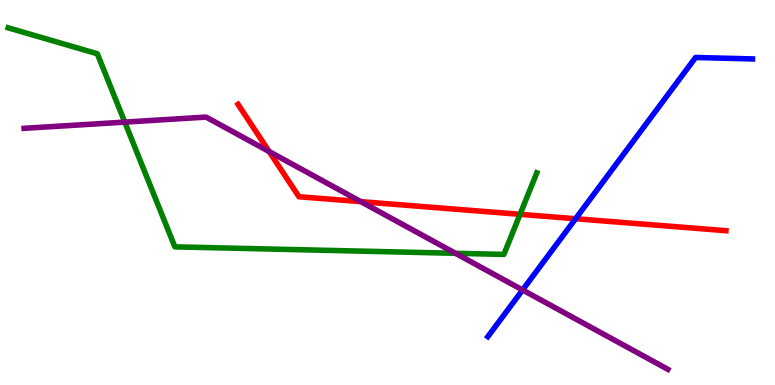[{'lines': ['blue', 'red'], 'intersections': [{'x': 7.43, 'y': 4.32}]}, {'lines': ['green', 'red'], 'intersections': [{'x': 6.71, 'y': 4.43}]}, {'lines': ['purple', 'red'], 'intersections': [{'x': 3.47, 'y': 6.06}, {'x': 4.66, 'y': 4.76}]}, {'lines': ['blue', 'green'], 'intersections': []}, {'lines': ['blue', 'purple'], 'intersections': [{'x': 6.74, 'y': 2.47}]}, {'lines': ['green', 'purple'], 'intersections': [{'x': 1.61, 'y': 6.83}, {'x': 5.88, 'y': 3.42}]}]